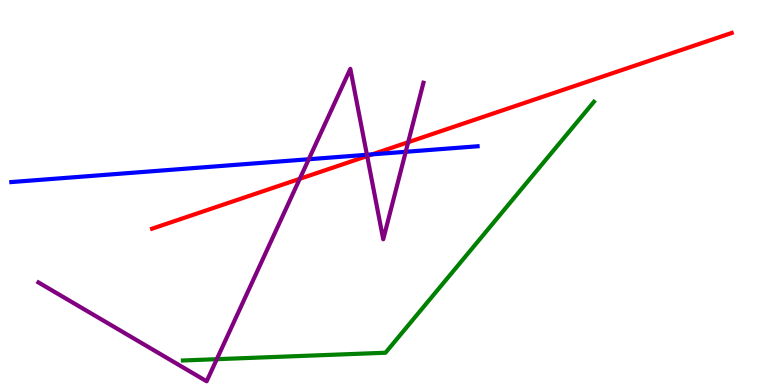[{'lines': ['blue', 'red'], 'intersections': [{'x': 4.8, 'y': 5.99}]}, {'lines': ['green', 'red'], 'intersections': []}, {'lines': ['purple', 'red'], 'intersections': [{'x': 3.87, 'y': 5.36}, {'x': 4.74, 'y': 5.95}, {'x': 5.27, 'y': 6.31}]}, {'lines': ['blue', 'green'], 'intersections': []}, {'lines': ['blue', 'purple'], 'intersections': [{'x': 3.98, 'y': 5.86}, {'x': 4.73, 'y': 5.98}, {'x': 5.24, 'y': 6.06}]}, {'lines': ['green', 'purple'], 'intersections': [{'x': 2.8, 'y': 0.671}]}]